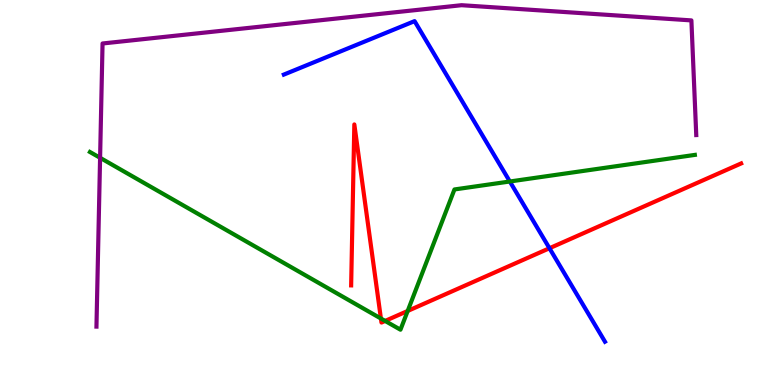[{'lines': ['blue', 'red'], 'intersections': [{'x': 7.09, 'y': 3.55}]}, {'lines': ['green', 'red'], 'intersections': [{'x': 4.91, 'y': 1.73}, {'x': 4.97, 'y': 1.66}, {'x': 5.26, 'y': 1.92}]}, {'lines': ['purple', 'red'], 'intersections': []}, {'lines': ['blue', 'green'], 'intersections': [{'x': 6.58, 'y': 5.29}]}, {'lines': ['blue', 'purple'], 'intersections': []}, {'lines': ['green', 'purple'], 'intersections': [{'x': 1.29, 'y': 5.9}]}]